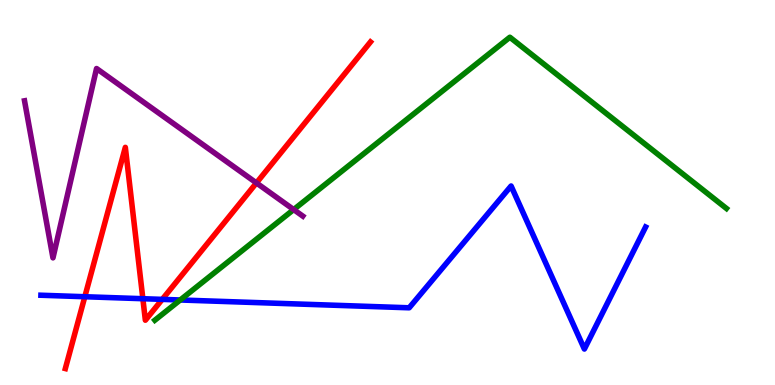[{'lines': ['blue', 'red'], 'intersections': [{'x': 1.09, 'y': 2.29}, {'x': 1.84, 'y': 2.24}, {'x': 2.09, 'y': 2.22}]}, {'lines': ['green', 'red'], 'intersections': []}, {'lines': ['purple', 'red'], 'intersections': [{'x': 3.31, 'y': 5.25}]}, {'lines': ['blue', 'green'], 'intersections': [{'x': 2.33, 'y': 2.21}]}, {'lines': ['blue', 'purple'], 'intersections': []}, {'lines': ['green', 'purple'], 'intersections': [{'x': 3.79, 'y': 4.56}]}]